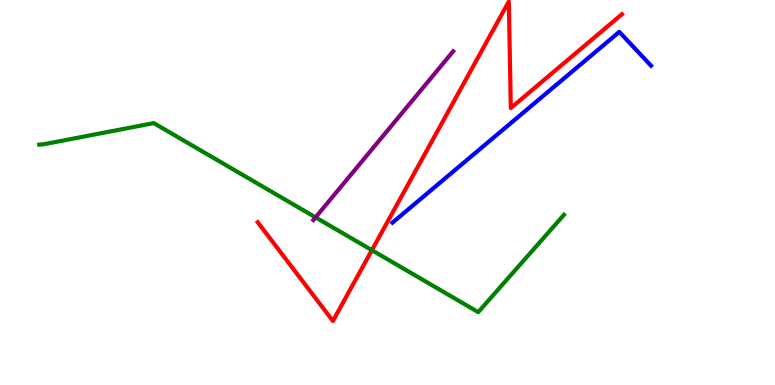[{'lines': ['blue', 'red'], 'intersections': []}, {'lines': ['green', 'red'], 'intersections': [{'x': 4.8, 'y': 3.5}]}, {'lines': ['purple', 'red'], 'intersections': []}, {'lines': ['blue', 'green'], 'intersections': []}, {'lines': ['blue', 'purple'], 'intersections': []}, {'lines': ['green', 'purple'], 'intersections': [{'x': 4.07, 'y': 4.35}]}]